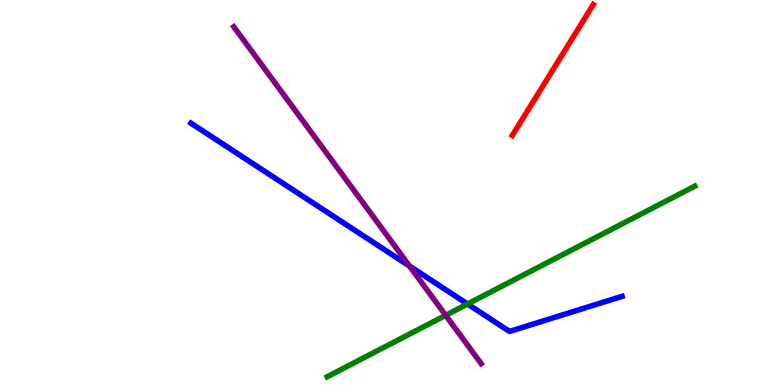[{'lines': ['blue', 'red'], 'intersections': []}, {'lines': ['green', 'red'], 'intersections': []}, {'lines': ['purple', 'red'], 'intersections': []}, {'lines': ['blue', 'green'], 'intersections': [{'x': 6.03, 'y': 2.1}]}, {'lines': ['blue', 'purple'], 'intersections': [{'x': 5.28, 'y': 3.09}]}, {'lines': ['green', 'purple'], 'intersections': [{'x': 5.75, 'y': 1.81}]}]